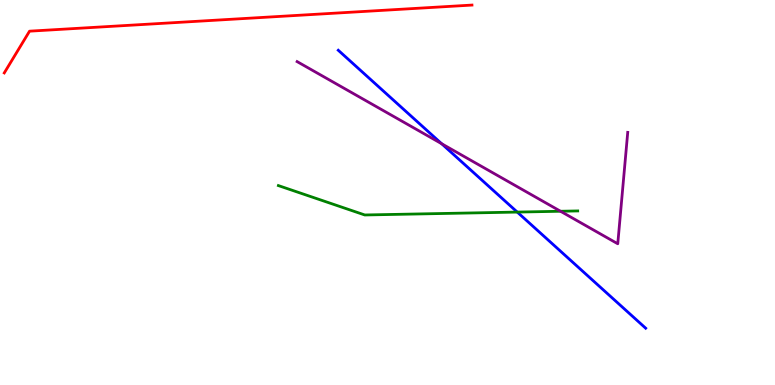[{'lines': ['blue', 'red'], 'intersections': []}, {'lines': ['green', 'red'], 'intersections': []}, {'lines': ['purple', 'red'], 'intersections': []}, {'lines': ['blue', 'green'], 'intersections': [{'x': 6.67, 'y': 4.49}]}, {'lines': ['blue', 'purple'], 'intersections': [{'x': 5.7, 'y': 6.27}]}, {'lines': ['green', 'purple'], 'intersections': [{'x': 7.23, 'y': 4.51}]}]